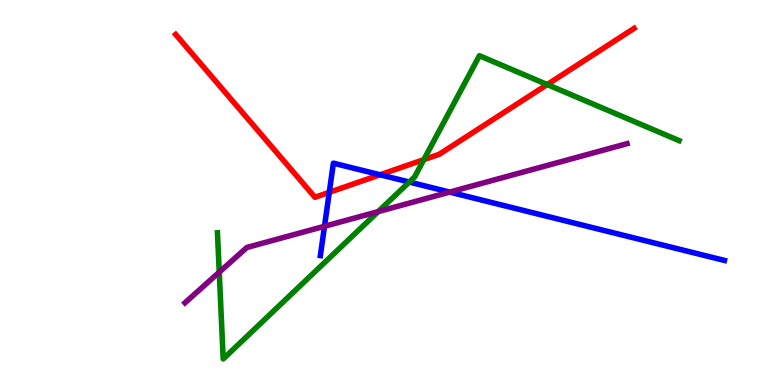[{'lines': ['blue', 'red'], 'intersections': [{'x': 4.25, 'y': 5.0}, {'x': 4.9, 'y': 5.46}]}, {'lines': ['green', 'red'], 'intersections': [{'x': 5.47, 'y': 5.85}, {'x': 7.06, 'y': 7.8}]}, {'lines': ['purple', 'red'], 'intersections': []}, {'lines': ['blue', 'green'], 'intersections': [{'x': 5.28, 'y': 5.27}]}, {'lines': ['blue', 'purple'], 'intersections': [{'x': 4.19, 'y': 4.12}, {'x': 5.8, 'y': 5.01}]}, {'lines': ['green', 'purple'], 'intersections': [{'x': 2.83, 'y': 2.93}, {'x': 4.88, 'y': 4.5}]}]